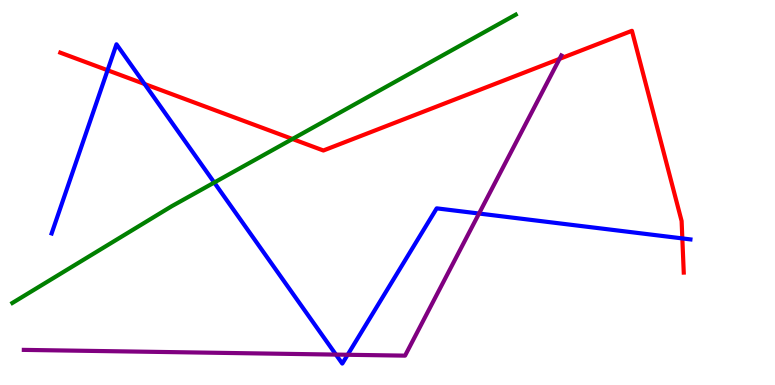[{'lines': ['blue', 'red'], 'intersections': [{'x': 1.39, 'y': 8.18}, {'x': 1.87, 'y': 7.82}, {'x': 8.8, 'y': 3.81}]}, {'lines': ['green', 'red'], 'intersections': [{'x': 3.77, 'y': 6.39}]}, {'lines': ['purple', 'red'], 'intersections': [{'x': 7.22, 'y': 8.47}]}, {'lines': ['blue', 'green'], 'intersections': [{'x': 2.76, 'y': 5.26}]}, {'lines': ['blue', 'purple'], 'intersections': [{'x': 4.33, 'y': 0.79}, {'x': 4.49, 'y': 0.785}, {'x': 6.18, 'y': 4.45}]}, {'lines': ['green', 'purple'], 'intersections': []}]